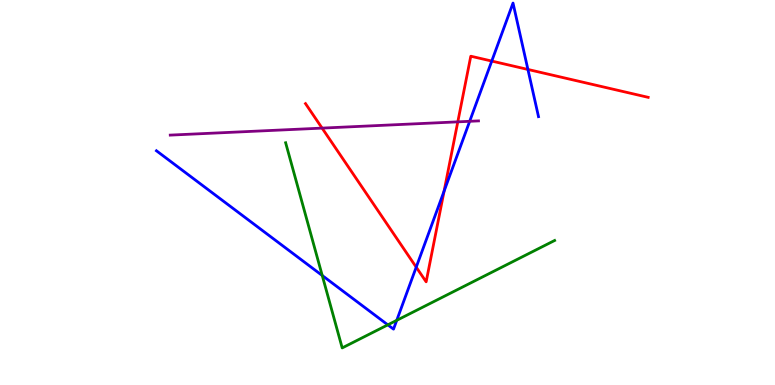[{'lines': ['blue', 'red'], 'intersections': [{'x': 5.37, 'y': 3.06}, {'x': 5.73, 'y': 5.04}, {'x': 6.35, 'y': 8.41}, {'x': 6.81, 'y': 8.2}]}, {'lines': ['green', 'red'], 'intersections': []}, {'lines': ['purple', 'red'], 'intersections': [{'x': 4.16, 'y': 6.67}, {'x': 5.91, 'y': 6.84}]}, {'lines': ['blue', 'green'], 'intersections': [{'x': 4.16, 'y': 2.84}, {'x': 5.0, 'y': 1.56}, {'x': 5.12, 'y': 1.68}]}, {'lines': ['blue', 'purple'], 'intersections': [{'x': 6.06, 'y': 6.85}]}, {'lines': ['green', 'purple'], 'intersections': []}]